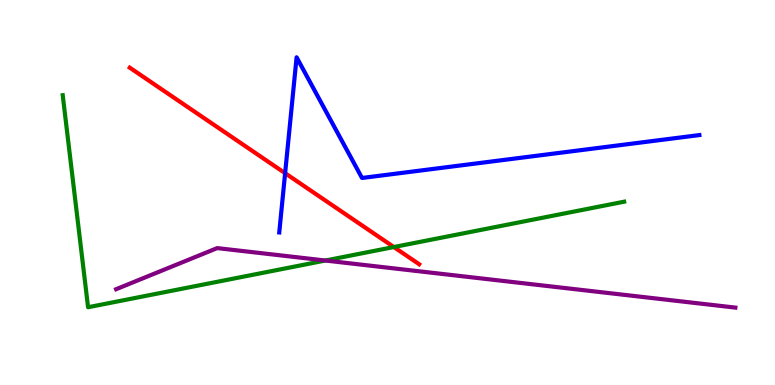[{'lines': ['blue', 'red'], 'intersections': [{'x': 3.68, 'y': 5.5}]}, {'lines': ['green', 'red'], 'intersections': [{'x': 5.08, 'y': 3.58}]}, {'lines': ['purple', 'red'], 'intersections': []}, {'lines': ['blue', 'green'], 'intersections': []}, {'lines': ['blue', 'purple'], 'intersections': []}, {'lines': ['green', 'purple'], 'intersections': [{'x': 4.2, 'y': 3.23}]}]